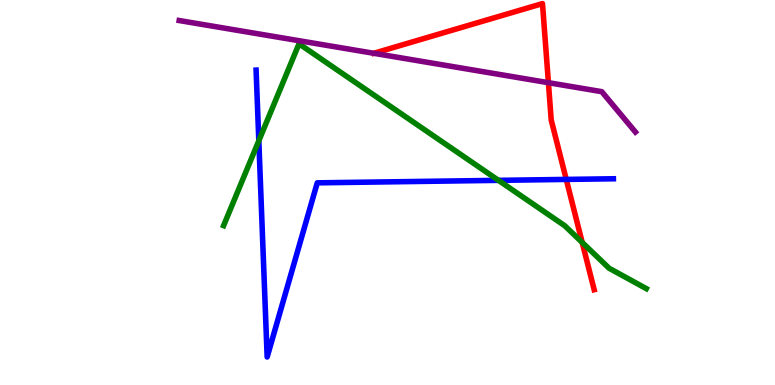[{'lines': ['blue', 'red'], 'intersections': [{'x': 7.31, 'y': 5.34}]}, {'lines': ['green', 'red'], 'intersections': [{'x': 7.51, 'y': 3.7}]}, {'lines': ['purple', 'red'], 'intersections': [{'x': 7.08, 'y': 7.85}]}, {'lines': ['blue', 'green'], 'intersections': [{'x': 3.34, 'y': 6.34}, {'x': 6.43, 'y': 5.32}]}, {'lines': ['blue', 'purple'], 'intersections': []}, {'lines': ['green', 'purple'], 'intersections': []}]